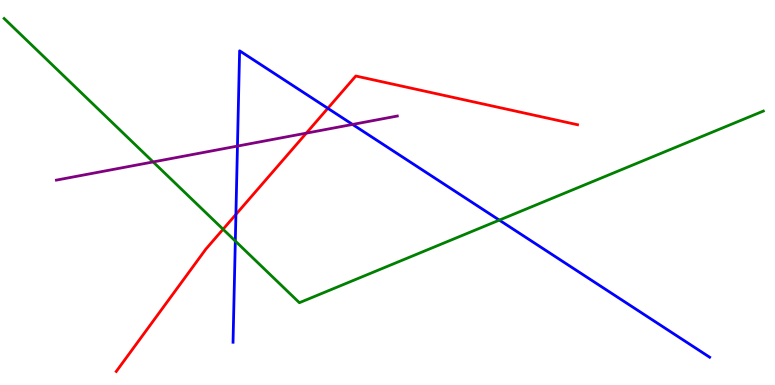[{'lines': ['blue', 'red'], 'intersections': [{'x': 3.04, 'y': 4.43}, {'x': 4.23, 'y': 7.19}]}, {'lines': ['green', 'red'], 'intersections': [{'x': 2.88, 'y': 4.05}]}, {'lines': ['purple', 'red'], 'intersections': [{'x': 3.95, 'y': 6.54}]}, {'lines': ['blue', 'green'], 'intersections': [{'x': 3.04, 'y': 3.74}, {'x': 6.44, 'y': 4.28}]}, {'lines': ['blue', 'purple'], 'intersections': [{'x': 3.06, 'y': 6.21}, {'x': 4.55, 'y': 6.77}]}, {'lines': ['green', 'purple'], 'intersections': [{'x': 1.98, 'y': 5.79}]}]